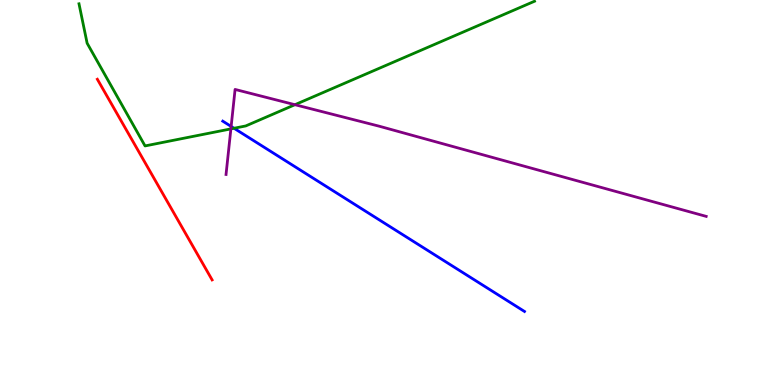[{'lines': ['blue', 'red'], 'intersections': []}, {'lines': ['green', 'red'], 'intersections': []}, {'lines': ['purple', 'red'], 'intersections': []}, {'lines': ['blue', 'green'], 'intersections': [{'x': 3.02, 'y': 6.67}]}, {'lines': ['blue', 'purple'], 'intersections': [{'x': 2.98, 'y': 6.72}]}, {'lines': ['green', 'purple'], 'intersections': [{'x': 2.98, 'y': 6.65}, {'x': 3.81, 'y': 7.28}]}]